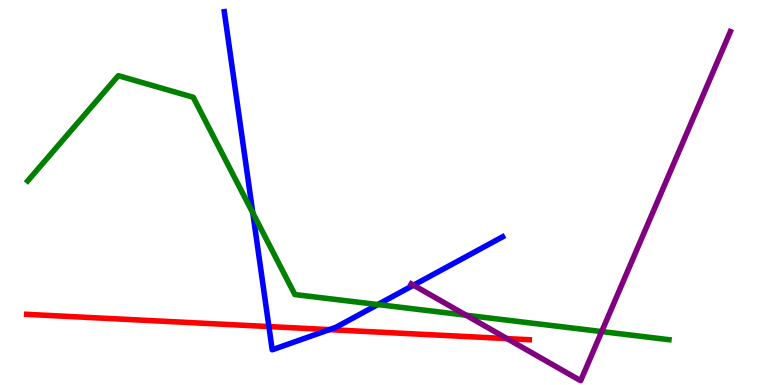[{'lines': ['blue', 'red'], 'intersections': [{'x': 3.47, 'y': 1.52}, {'x': 4.25, 'y': 1.44}]}, {'lines': ['green', 'red'], 'intersections': []}, {'lines': ['purple', 'red'], 'intersections': [{'x': 6.54, 'y': 1.21}]}, {'lines': ['blue', 'green'], 'intersections': [{'x': 3.26, 'y': 4.47}, {'x': 4.88, 'y': 2.09}]}, {'lines': ['blue', 'purple'], 'intersections': [{'x': 5.34, 'y': 2.59}]}, {'lines': ['green', 'purple'], 'intersections': [{'x': 6.01, 'y': 1.81}, {'x': 7.76, 'y': 1.39}]}]